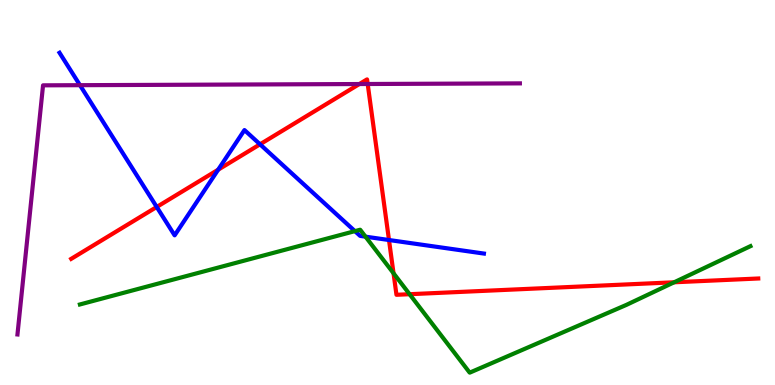[{'lines': ['blue', 'red'], 'intersections': [{'x': 2.02, 'y': 4.62}, {'x': 2.82, 'y': 5.59}, {'x': 3.36, 'y': 6.25}, {'x': 5.02, 'y': 3.77}]}, {'lines': ['green', 'red'], 'intersections': [{'x': 5.08, 'y': 2.9}, {'x': 5.28, 'y': 2.36}, {'x': 8.7, 'y': 2.67}]}, {'lines': ['purple', 'red'], 'intersections': [{'x': 4.64, 'y': 7.82}, {'x': 4.74, 'y': 7.82}]}, {'lines': ['blue', 'green'], 'intersections': [{'x': 4.58, 'y': 4.0}, {'x': 4.72, 'y': 3.85}]}, {'lines': ['blue', 'purple'], 'intersections': [{'x': 1.03, 'y': 7.79}]}, {'lines': ['green', 'purple'], 'intersections': []}]